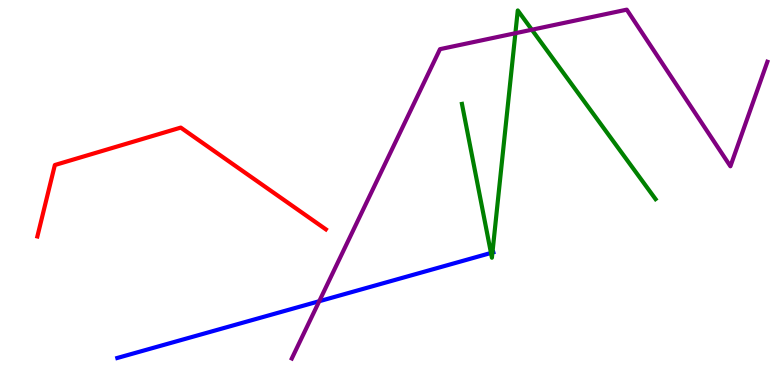[{'lines': ['blue', 'red'], 'intersections': []}, {'lines': ['green', 'red'], 'intersections': []}, {'lines': ['purple', 'red'], 'intersections': []}, {'lines': ['blue', 'green'], 'intersections': [{'x': 6.34, 'y': 3.43}, {'x': 6.35, 'y': 3.44}]}, {'lines': ['blue', 'purple'], 'intersections': [{'x': 4.12, 'y': 2.18}]}, {'lines': ['green', 'purple'], 'intersections': [{'x': 6.65, 'y': 9.14}, {'x': 6.86, 'y': 9.23}]}]